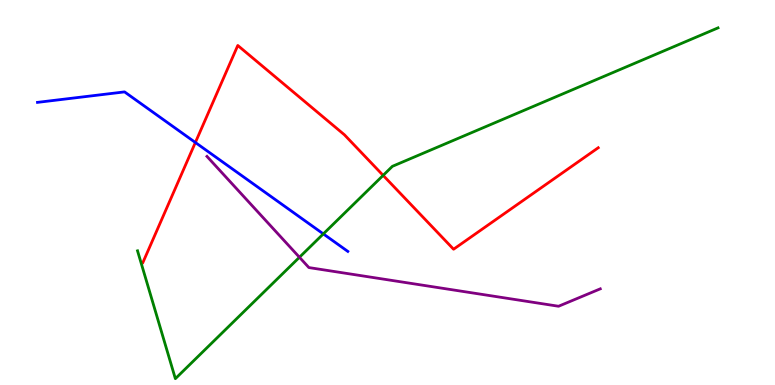[{'lines': ['blue', 'red'], 'intersections': [{'x': 2.52, 'y': 6.3}]}, {'lines': ['green', 'red'], 'intersections': [{'x': 4.94, 'y': 5.44}]}, {'lines': ['purple', 'red'], 'intersections': []}, {'lines': ['blue', 'green'], 'intersections': [{'x': 4.17, 'y': 3.92}]}, {'lines': ['blue', 'purple'], 'intersections': []}, {'lines': ['green', 'purple'], 'intersections': [{'x': 3.86, 'y': 3.32}]}]